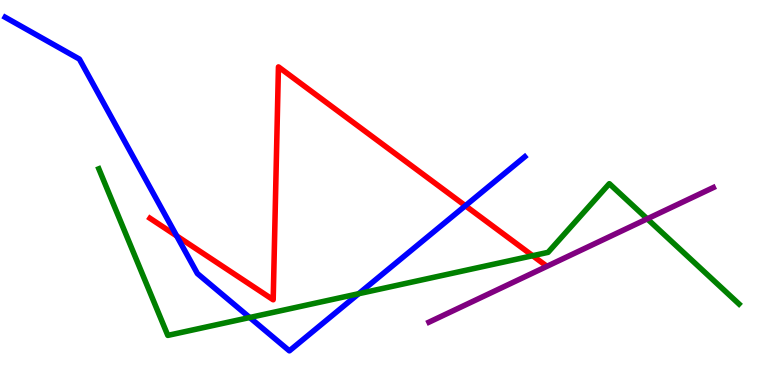[{'lines': ['blue', 'red'], 'intersections': [{'x': 2.28, 'y': 3.87}, {'x': 6.0, 'y': 4.66}]}, {'lines': ['green', 'red'], 'intersections': [{'x': 6.87, 'y': 3.36}]}, {'lines': ['purple', 'red'], 'intersections': []}, {'lines': ['blue', 'green'], 'intersections': [{'x': 3.22, 'y': 1.75}, {'x': 4.63, 'y': 2.37}]}, {'lines': ['blue', 'purple'], 'intersections': []}, {'lines': ['green', 'purple'], 'intersections': [{'x': 8.35, 'y': 4.32}]}]